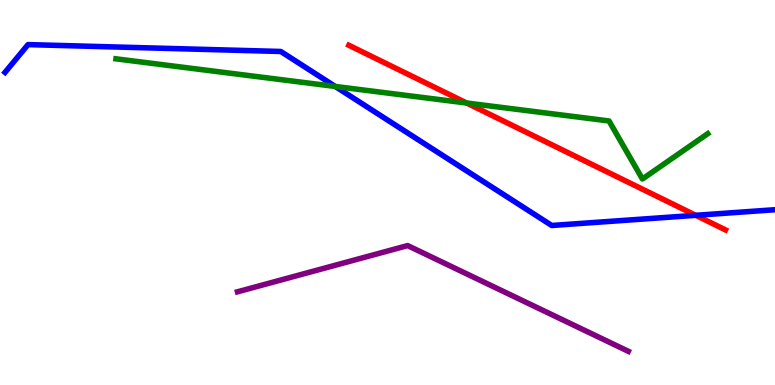[{'lines': ['blue', 'red'], 'intersections': [{'x': 8.98, 'y': 4.41}]}, {'lines': ['green', 'red'], 'intersections': [{'x': 6.02, 'y': 7.32}]}, {'lines': ['purple', 'red'], 'intersections': []}, {'lines': ['blue', 'green'], 'intersections': [{'x': 4.33, 'y': 7.75}]}, {'lines': ['blue', 'purple'], 'intersections': []}, {'lines': ['green', 'purple'], 'intersections': []}]